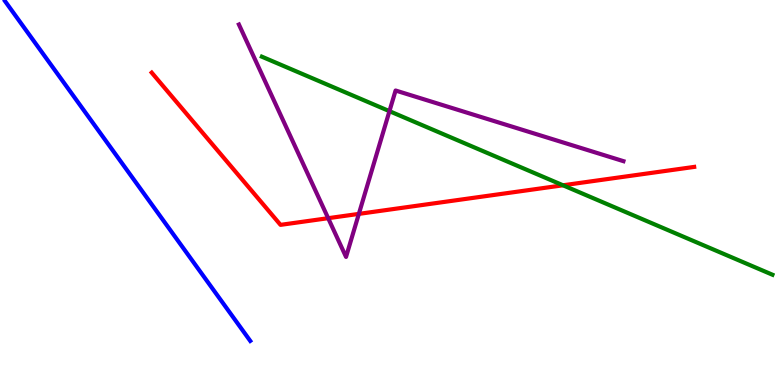[{'lines': ['blue', 'red'], 'intersections': []}, {'lines': ['green', 'red'], 'intersections': [{'x': 7.26, 'y': 5.19}]}, {'lines': ['purple', 'red'], 'intersections': [{'x': 4.23, 'y': 4.33}, {'x': 4.63, 'y': 4.44}]}, {'lines': ['blue', 'green'], 'intersections': []}, {'lines': ['blue', 'purple'], 'intersections': []}, {'lines': ['green', 'purple'], 'intersections': [{'x': 5.03, 'y': 7.11}]}]